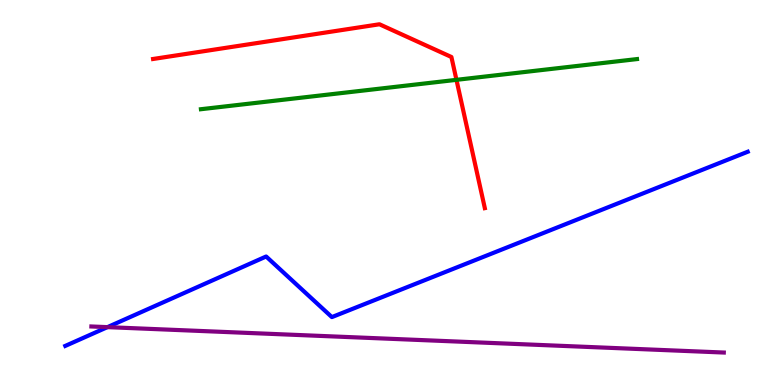[{'lines': ['blue', 'red'], 'intersections': []}, {'lines': ['green', 'red'], 'intersections': [{'x': 5.89, 'y': 7.93}]}, {'lines': ['purple', 'red'], 'intersections': []}, {'lines': ['blue', 'green'], 'intersections': []}, {'lines': ['blue', 'purple'], 'intersections': [{'x': 1.39, 'y': 1.5}]}, {'lines': ['green', 'purple'], 'intersections': []}]